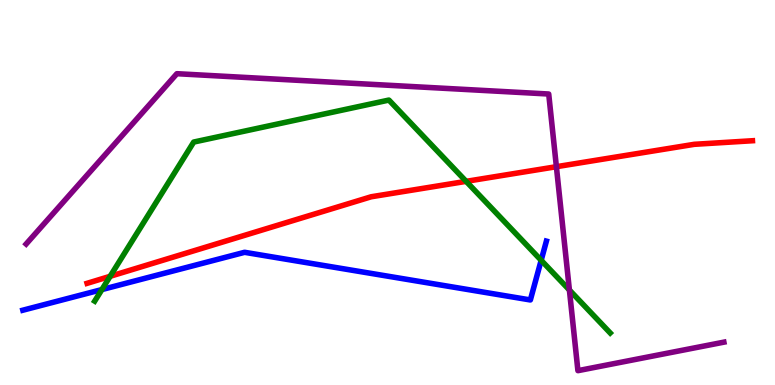[{'lines': ['blue', 'red'], 'intersections': []}, {'lines': ['green', 'red'], 'intersections': [{'x': 1.42, 'y': 2.82}, {'x': 6.01, 'y': 5.29}]}, {'lines': ['purple', 'red'], 'intersections': [{'x': 7.18, 'y': 5.67}]}, {'lines': ['blue', 'green'], 'intersections': [{'x': 1.31, 'y': 2.48}, {'x': 6.98, 'y': 3.24}]}, {'lines': ['blue', 'purple'], 'intersections': []}, {'lines': ['green', 'purple'], 'intersections': [{'x': 7.35, 'y': 2.47}]}]